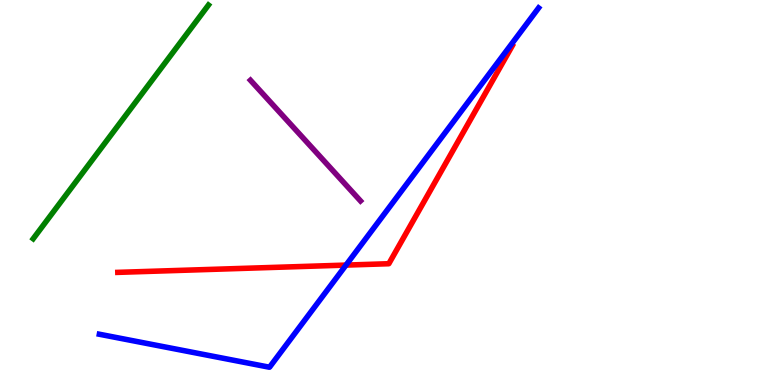[{'lines': ['blue', 'red'], 'intersections': [{'x': 4.46, 'y': 3.11}]}, {'lines': ['green', 'red'], 'intersections': []}, {'lines': ['purple', 'red'], 'intersections': []}, {'lines': ['blue', 'green'], 'intersections': []}, {'lines': ['blue', 'purple'], 'intersections': []}, {'lines': ['green', 'purple'], 'intersections': []}]